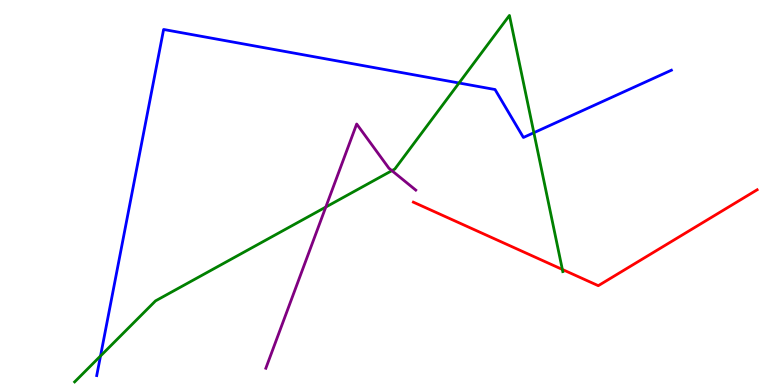[{'lines': ['blue', 'red'], 'intersections': []}, {'lines': ['green', 'red'], 'intersections': [{'x': 7.26, 'y': 3.0}]}, {'lines': ['purple', 'red'], 'intersections': []}, {'lines': ['blue', 'green'], 'intersections': [{'x': 1.3, 'y': 0.754}, {'x': 5.92, 'y': 7.84}, {'x': 6.89, 'y': 6.55}]}, {'lines': ['blue', 'purple'], 'intersections': []}, {'lines': ['green', 'purple'], 'intersections': [{'x': 4.2, 'y': 4.62}, {'x': 5.06, 'y': 5.57}]}]